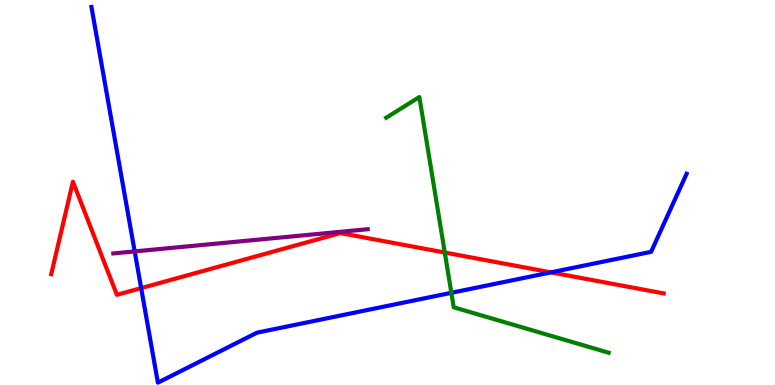[{'lines': ['blue', 'red'], 'intersections': [{'x': 1.82, 'y': 2.52}, {'x': 7.11, 'y': 2.93}]}, {'lines': ['green', 'red'], 'intersections': [{'x': 5.74, 'y': 3.44}]}, {'lines': ['purple', 'red'], 'intersections': []}, {'lines': ['blue', 'green'], 'intersections': [{'x': 5.82, 'y': 2.39}]}, {'lines': ['blue', 'purple'], 'intersections': [{'x': 1.74, 'y': 3.47}]}, {'lines': ['green', 'purple'], 'intersections': []}]